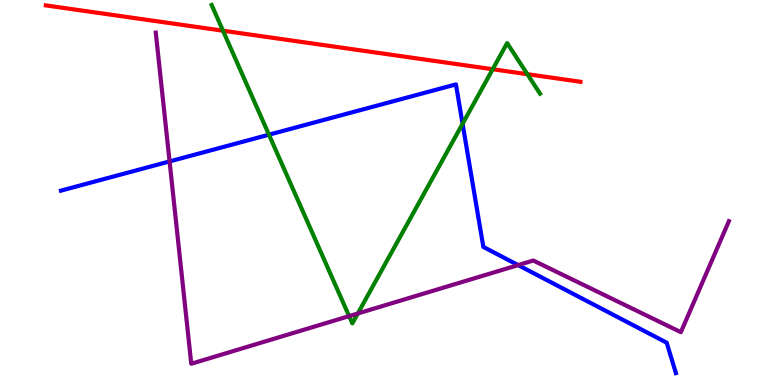[{'lines': ['blue', 'red'], 'intersections': []}, {'lines': ['green', 'red'], 'intersections': [{'x': 2.88, 'y': 9.2}, {'x': 6.36, 'y': 8.2}, {'x': 6.8, 'y': 8.07}]}, {'lines': ['purple', 'red'], 'intersections': []}, {'lines': ['blue', 'green'], 'intersections': [{'x': 3.47, 'y': 6.5}, {'x': 5.97, 'y': 6.78}]}, {'lines': ['blue', 'purple'], 'intersections': [{'x': 2.19, 'y': 5.81}, {'x': 6.69, 'y': 3.11}]}, {'lines': ['green', 'purple'], 'intersections': [{'x': 4.5, 'y': 1.79}, {'x': 4.62, 'y': 1.86}]}]